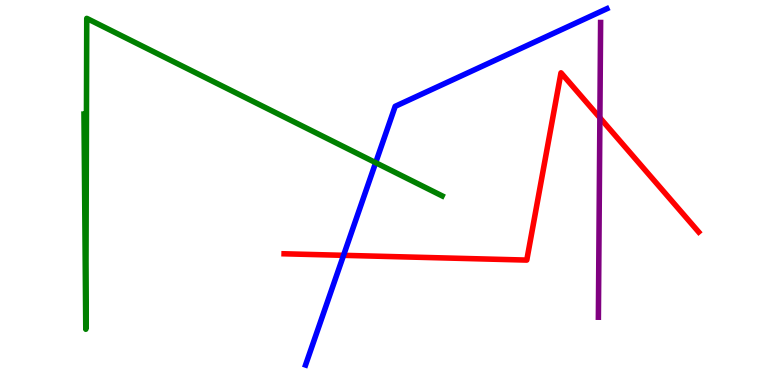[{'lines': ['blue', 'red'], 'intersections': [{'x': 4.43, 'y': 3.37}]}, {'lines': ['green', 'red'], 'intersections': []}, {'lines': ['purple', 'red'], 'intersections': [{'x': 7.74, 'y': 6.94}]}, {'lines': ['blue', 'green'], 'intersections': [{'x': 4.85, 'y': 5.77}]}, {'lines': ['blue', 'purple'], 'intersections': []}, {'lines': ['green', 'purple'], 'intersections': []}]